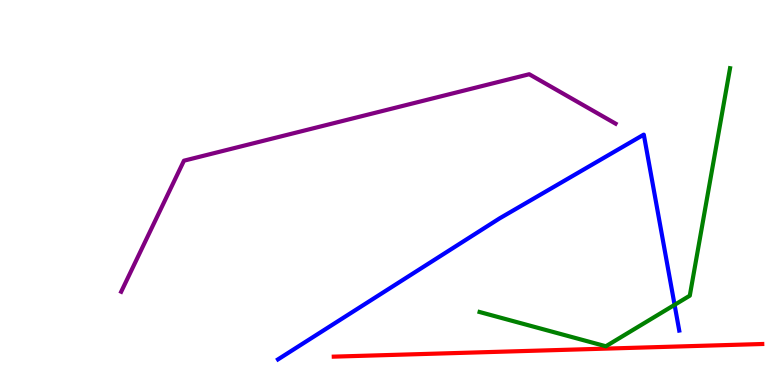[{'lines': ['blue', 'red'], 'intersections': []}, {'lines': ['green', 'red'], 'intersections': []}, {'lines': ['purple', 'red'], 'intersections': []}, {'lines': ['blue', 'green'], 'intersections': [{'x': 8.7, 'y': 2.08}]}, {'lines': ['blue', 'purple'], 'intersections': []}, {'lines': ['green', 'purple'], 'intersections': []}]